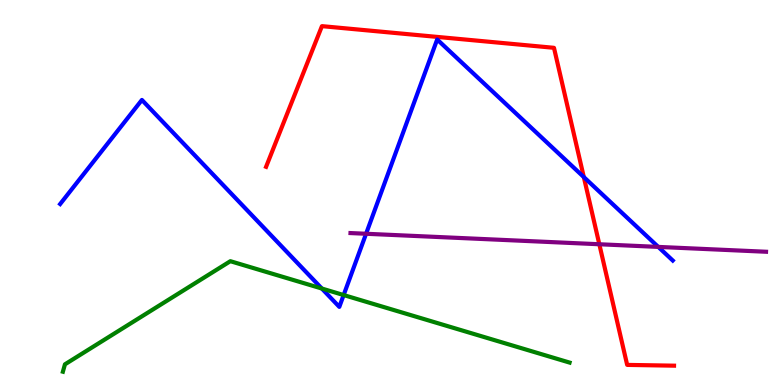[{'lines': ['blue', 'red'], 'intersections': [{'x': 7.53, 'y': 5.4}]}, {'lines': ['green', 'red'], 'intersections': []}, {'lines': ['purple', 'red'], 'intersections': [{'x': 7.73, 'y': 3.66}]}, {'lines': ['blue', 'green'], 'intersections': [{'x': 4.15, 'y': 2.51}, {'x': 4.43, 'y': 2.34}]}, {'lines': ['blue', 'purple'], 'intersections': [{'x': 4.72, 'y': 3.93}, {'x': 8.49, 'y': 3.59}]}, {'lines': ['green', 'purple'], 'intersections': []}]